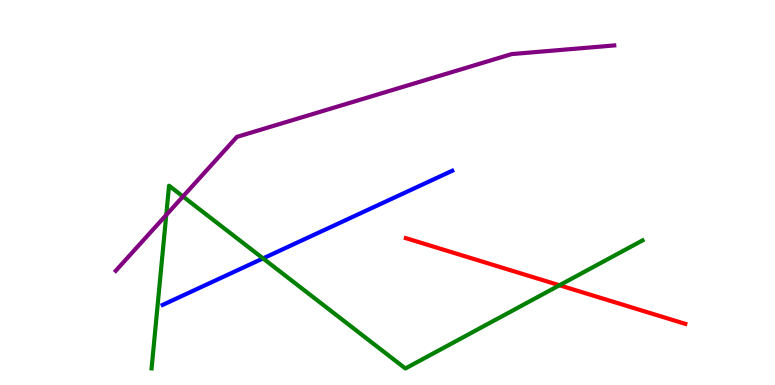[{'lines': ['blue', 'red'], 'intersections': []}, {'lines': ['green', 'red'], 'intersections': [{'x': 7.22, 'y': 2.59}]}, {'lines': ['purple', 'red'], 'intersections': []}, {'lines': ['blue', 'green'], 'intersections': [{'x': 3.39, 'y': 3.29}]}, {'lines': ['blue', 'purple'], 'intersections': []}, {'lines': ['green', 'purple'], 'intersections': [{'x': 2.15, 'y': 4.42}, {'x': 2.36, 'y': 4.9}]}]